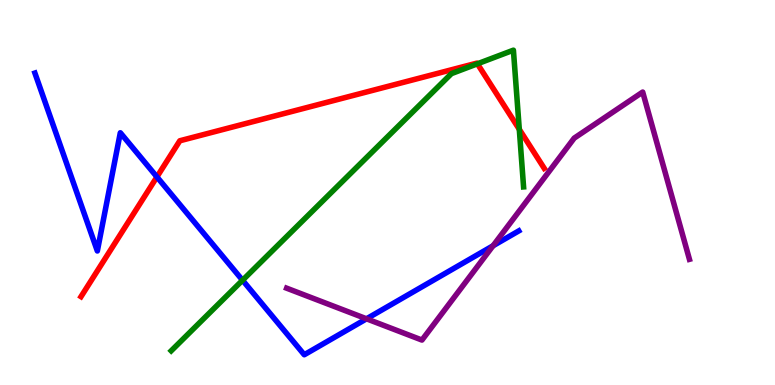[{'lines': ['blue', 'red'], 'intersections': [{'x': 2.02, 'y': 5.4}]}, {'lines': ['green', 'red'], 'intersections': [{'x': 6.16, 'y': 8.34}, {'x': 6.7, 'y': 6.64}]}, {'lines': ['purple', 'red'], 'intersections': []}, {'lines': ['blue', 'green'], 'intersections': [{'x': 3.13, 'y': 2.72}]}, {'lines': ['blue', 'purple'], 'intersections': [{'x': 4.73, 'y': 1.72}, {'x': 6.36, 'y': 3.62}]}, {'lines': ['green', 'purple'], 'intersections': []}]